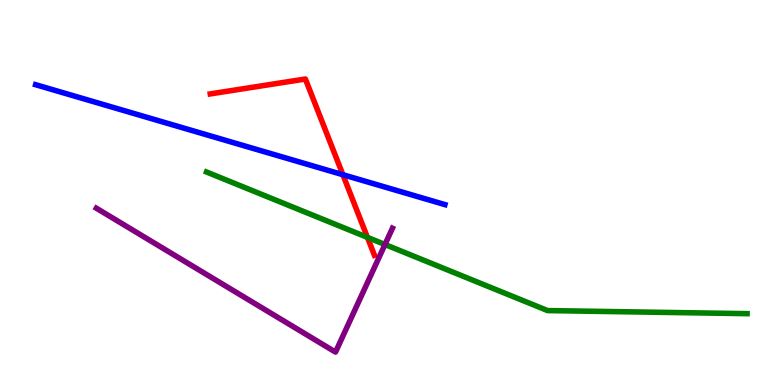[{'lines': ['blue', 'red'], 'intersections': [{'x': 4.42, 'y': 5.46}]}, {'lines': ['green', 'red'], 'intersections': [{'x': 4.74, 'y': 3.83}]}, {'lines': ['purple', 'red'], 'intersections': []}, {'lines': ['blue', 'green'], 'intersections': []}, {'lines': ['blue', 'purple'], 'intersections': []}, {'lines': ['green', 'purple'], 'intersections': [{'x': 4.97, 'y': 3.65}]}]